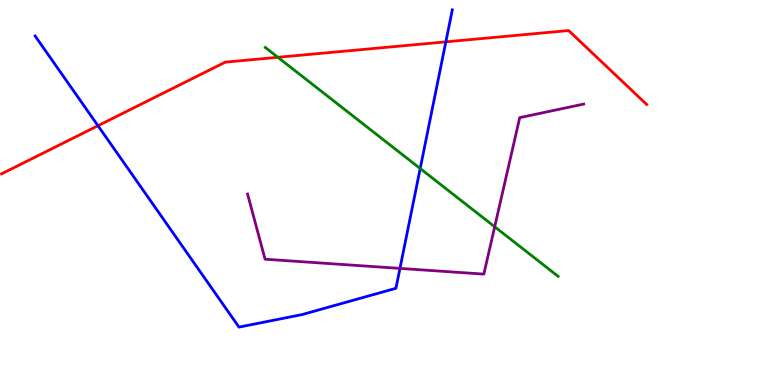[{'lines': ['blue', 'red'], 'intersections': [{'x': 1.26, 'y': 6.73}, {'x': 5.75, 'y': 8.91}]}, {'lines': ['green', 'red'], 'intersections': [{'x': 3.59, 'y': 8.51}]}, {'lines': ['purple', 'red'], 'intersections': []}, {'lines': ['blue', 'green'], 'intersections': [{'x': 5.42, 'y': 5.62}]}, {'lines': ['blue', 'purple'], 'intersections': [{'x': 5.16, 'y': 3.03}]}, {'lines': ['green', 'purple'], 'intersections': [{'x': 6.38, 'y': 4.11}]}]